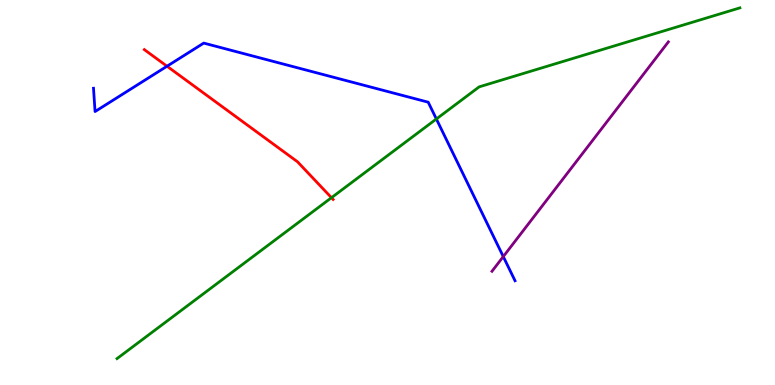[{'lines': ['blue', 'red'], 'intersections': [{'x': 2.15, 'y': 8.28}]}, {'lines': ['green', 'red'], 'intersections': [{'x': 4.28, 'y': 4.87}]}, {'lines': ['purple', 'red'], 'intersections': []}, {'lines': ['blue', 'green'], 'intersections': [{'x': 5.63, 'y': 6.91}]}, {'lines': ['blue', 'purple'], 'intersections': [{'x': 6.49, 'y': 3.34}]}, {'lines': ['green', 'purple'], 'intersections': []}]